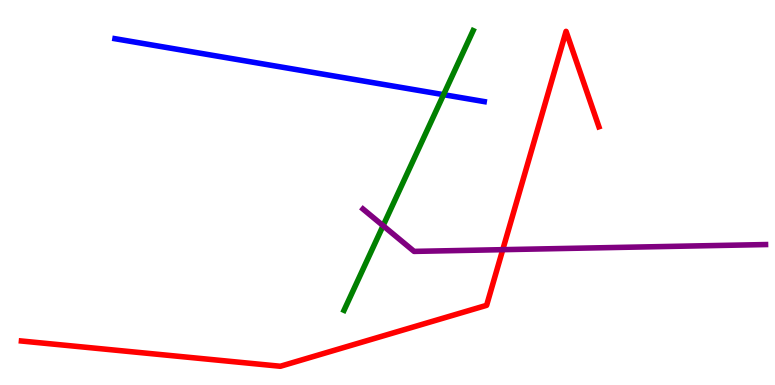[{'lines': ['blue', 'red'], 'intersections': []}, {'lines': ['green', 'red'], 'intersections': []}, {'lines': ['purple', 'red'], 'intersections': [{'x': 6.49, 'y': 3.52}]}, {'lines': ['blue', 'green'], 'intersections': [{'x': 5.72, 'y': 7.54}]}, {'lines': ['blue', 'purple'], 'intersections': []}, {'lines': ['green', 'purple'], 'intersections': [{'x': 4.94, 'y': 4.14}]}]